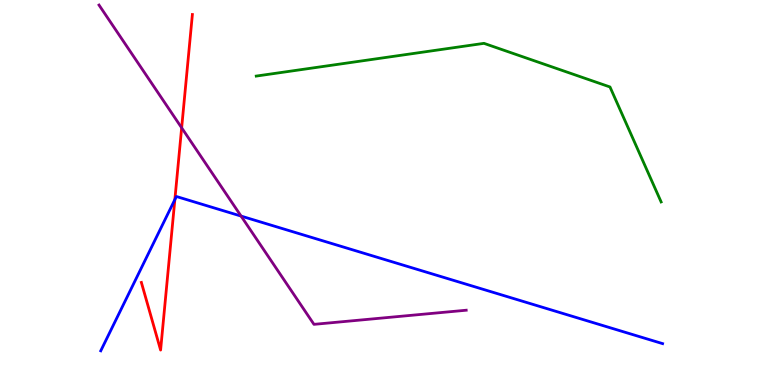[{'lines': ['blue', 'red'], 'intersections': [{'x': 2.26, 'y': 4.82}]}, {'lines': ['green', 'red'], 'intersections': []}, {'lines': ['purple', 'red'], 'intersections': [{'x': 2.34, 'y': 6.68}]}, {'lines': ['blue', 'green'], 'intersections': []}, {'lines': ['blue', 'purple'], 'intersections': [{'x': 3.11, 'y': 4.39}]}, {'lines': ['green', 'purple'], 'intersections': []}]